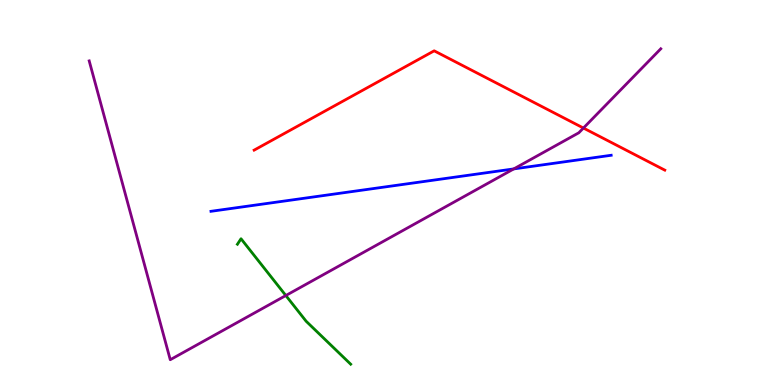[{'lines': ['blue', 'red'], 'intersections': []}, {'lines': ['green', 'red'], 'intersections': []}, {'lines': ['purple', 'red'], 'intersections': [{'x': 7.53, 'y': 6.67}]}, {'lines': ['blue', 'green'], 'intersections': []}, {'lines': ['blue', 'purple'], 'intersections': [{'x': 6.63, 'y': 5.61}]}, {'lines': ['green', 'purple'], 'intersections': [{'x': 3.69, 'y': 2.32}]}]